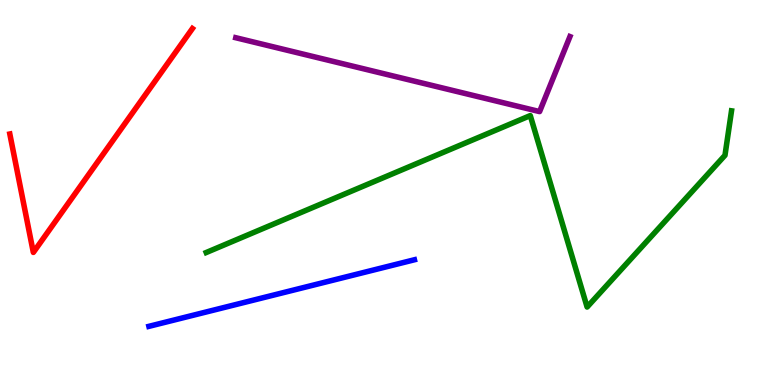[{'lines': ['blue', 'red'], 'intersections': []}, {'lines': ['green', 'red'], 'intersections': []}, {'lines': ['purple', 'red'], 'intersections': []}, {'lines': ['blue', 'green'], 'intersections': []}, {'lines': ['blue', 'purple'], 'intersections': []}, {'lines': ['green', 'purple'], 'intersections': []}]